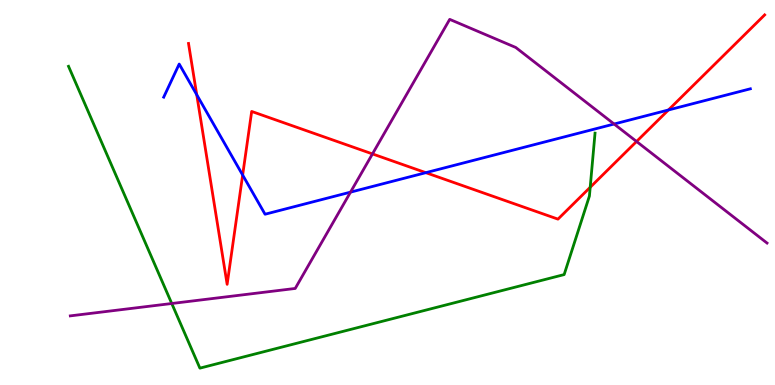[{'lines': ['blue', 'red'], 'intersections': [{'x': 2.54, 'y': 7.54}, {'x': 3.13, 'y': 5.45}, {'x': 5.49, 'y': 5.51}, {'x': 8.62, 'y': 7.14}]}, {'lines': ['green', 'red'], 'intersections': [{'x': 7.62, 'y': 5.14}]}, {'lines': ['purple', 'red'], 'intersections': [{'x': 4.81, 'y': 6.0}, {'x': 8.21, 'y': 6.33}]}, {'lines': ['blue', 'green'], 'intersections': []}, {'lines': ['blue', 'purple'], 'intersections': [{'x': 4.52, 'y': 5.01}, {'x': 7.92, 'y': 6.78}]}, {'lines': ['green', 'purple'], 'intersections': [{'x': 2.22, 'y': 2.12}]}]